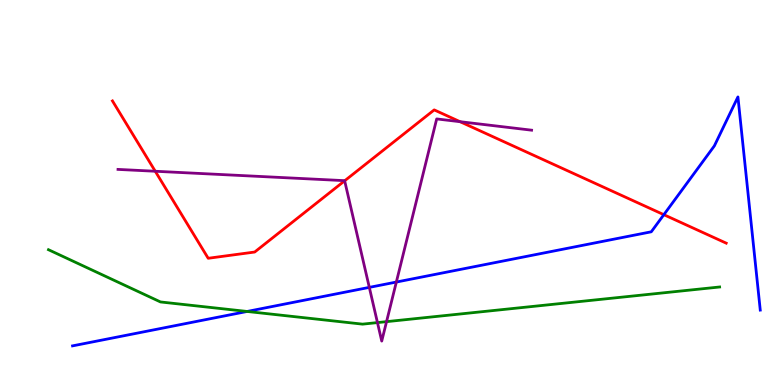[{'lines': ['blue', 'red'], 'intersections': [{'x': 8.57, 'y': 4.42}]}, {'lines': ['green', 'red'], 'intersections': []}, {'lines': ['purple', 'red'], 'intersections': [{'x': 2.0, 'y': 5.55}, {'x': 4.45, 'y': 5.3}, {'x': 5.94, 'y': 6.84}]}, {'lines': ['blue', 'green'], 'intersections': [{'x': 3.19, 'y': 1.91}]}, {'lines': ['blue', 'purple'], 'intersections': [{'x': 4.77, 'y': 2.54}, {'x': 5.11, 'y': 2.67}]}, {'lines': ['green', 'purple'], 'intersections': [{'x': 4.87, 'y': 1.62}, {'x': 4.99, 'y': 1.65}]}]